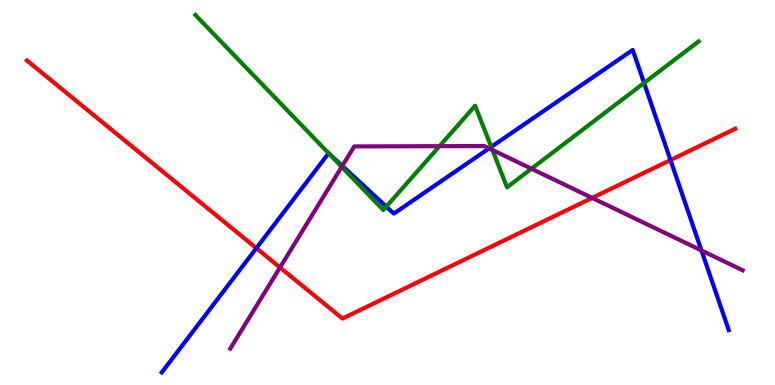[{'lines': ['blue', 'red'], 'intersections': [{'x': 3.31, 'y': 3.55}, {'x': 8.65, 'y': 5.84}]}, {'lines': ['green', 'red'], 'intersections': []}, {'lines': ['purple', 'red'], 'intersections': [{'x': 3.61, 'y': 3.05}, {'x': 7.64, 'y': 4.86}]}, {'lines': ['blue', 'green'], 'intersections': [{'x': 4.24, 'y': 6.02}, {'x': 4.98, 'y': 4.63}, {'x': 6.34, 'y': 6.18}, {'x': 8.31, 'y': 7.84}]}, {'lines': ['blue', 'purple'], 'intersections': [{'x': 4.42, 'y': 5.69}, {'x': 6.31, 'y': 6.15}, {'x': 9.05, 'y': 3.49}]}, {'lines': ['green', 'purple'], 'intersections': [{'x': 4.41, 'y': 5.67}, {'x': 5.67, 'y': 6.2}, {'x': 6.35, 'y': 6.1}, {'x': 6.86, 'y': 5.62}]}]